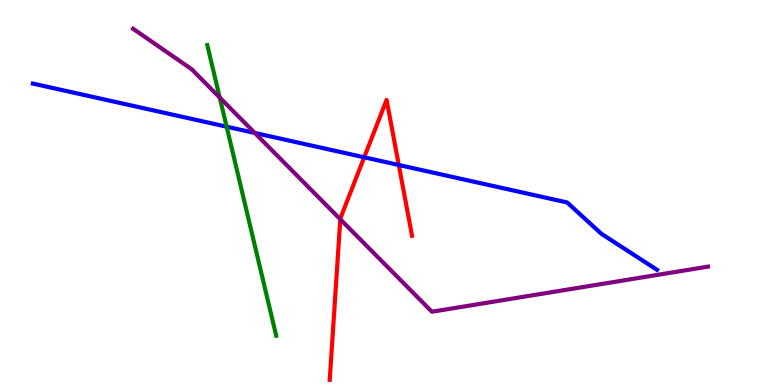[{'lines': ['blue', 'red'], 'intersections': [{'x': 4.7, 'y': 5.91}, {'x': 5.15, 'y': 5.71}]}, {'lines': ['green', 'red'], 'intersections': []}, {'lines': ['purple', 'red'], 'intersections': [{'x': 4.39, 'y': 4.31}]}, {'lines': ['blue', 'green'], 'intersections': [{'x': 2.92, 'y': 6.71}]}, {'lines': ['blue', 'purple'], 'intersections': [{'x': 3.29, 'y': 6.55}]}, {'lines': ['green', 'purple'], 'intersections': [{'x': 2.84, 'y': 7.47}]}]